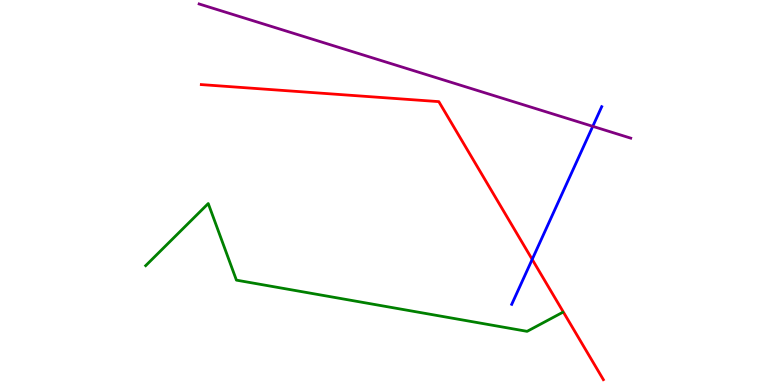[{'lines': ['blue', 'red'], 'intersections': [{'x': 6.87, 'y': 3.26}]}, {'lines': ['green', 'red'], 'intersections': []}, {'lines': ['purple', 'red'], 'intersections': []}, {'lines': ['blue', 'green'], 'intersections': []}, {'lines': ['blue', 'purple'], 'intersections': [{'x': 7.65, 'y': 6.72}]}, {'lines': ['green', 'purple'], 'intersections': []}]